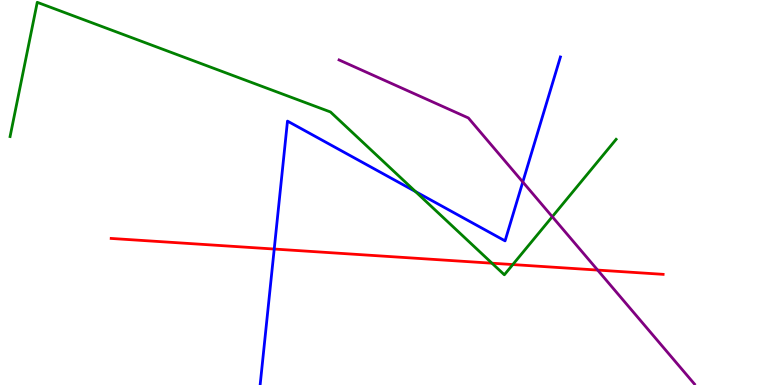[{'lines': ['blue', 'red'], 'intersections': [{'x': 3.54, 'y': 3.53}]}, {'lines': ['green', 'red'], 'intersections': [{'x': 6.35, 'y': 3.16}, {'x': 6.62, 'y': 3.13}]}, {'lines': ['purple', 'red'], 'intersections': [{'x': 7.71, 'y': 2.98}]}, {'lines': ['blue', 'green'], 'intersections': [{'x': 5.36, 'y': 5.02}]}, {'lines': ['blue', 'purple'], 'intersections': [{'x': 6.75, 'y': 5.27}]}, {'lines': ['green', 'purple'], 'intersections': [{'x': 7.13, 'y': 4.37}]}]